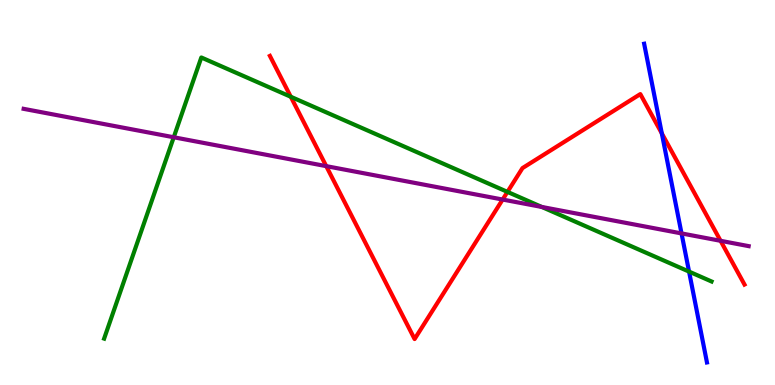[{'lines': ['blue', 'red'], 'intersections': [{'x': 8.54, 'y': 6.54}]}, {'lines': ['green', 'red'], 'intersections': [{'x': 3.75, 'y': 7.49}, {'x': 6.55, 'y': 5.02}]}, {'lines': ['purple', 'red'], 'intersections': [{'x': 4.21, 'y': 5.68}, {'x': 6.49, 'y': 4.82}, {'x': 9.3, 'y': 3.75}]}, {'lines': ['blue', 'green'], 'intersections': [{'x': 8.89, 'y': 2.95}]}, {'lines': ['blue', 'purple'], 'intersections': [{'x': 8.79, 'y': 3.94}]}, {'lines': ['green', 'purple'], 'intersections': [{'x': 2.24, 'y': 6.43}, {'x': 6.99, 'y': 4.62}]}]